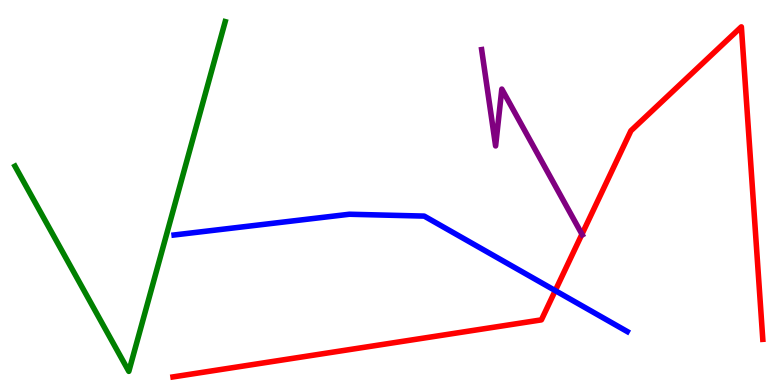[{'lines': ['blue', 'red'], 'intersections': [{'x': 7.16, 'y': 2.45}]}, {'lines': ['green', 'red'], 'intersections': []}, {'lines': ['purple', 'red'], 'intersections': [{'x': 7.51, 'y': 3.92}]}, {'lines': ['blue', 'green'], 'intersections': []}, {'lines': ['blue', 'purple'], 'intersections': []}, {'lines': ['green', 'purple'], 'intersections': []}]